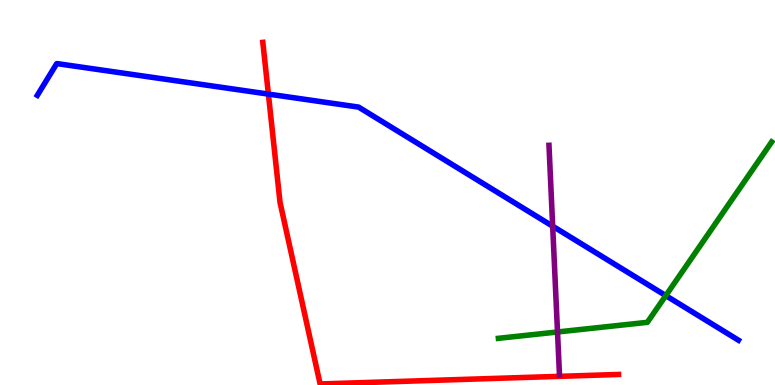[{'lines': ['blue', 'red'], 'intersections': [{'x': 3.46, 'y': 7.56}]}, {'lines': ['green', 'red'], 'intersections': []}, {'lines': ['purple', 'red'], 'intersections': []}, {'lines': ['blue', 'green'], 'intersections': [{'x': 8.59, 'y': 2.32}]}, {'lines': ['blue', 'purple'], 'intersections': [{'x': 7.13, 'y': 4.12}]}, {'lines': ['green', 'purple'], 'intersections': [{'x': 7.19, 'y': 1.38}]}]